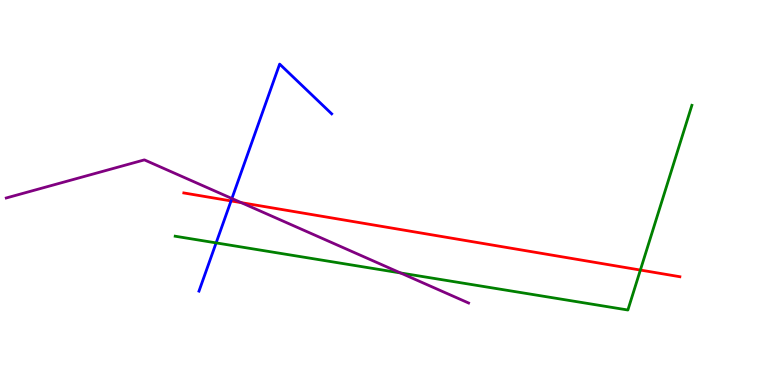[{'lines': ['blue', 'red'], 'intersections': [{'x': 2.98, 'y': 4.78}]}, {'lines': ['green', 'red'], 'intersections': [{'x': 8.26, 'y': 2.99}]}, {'lines': ['purple', 'red'], 'intersections': [{'x': 3.11, 'y': 4.74}]}, {'lines': ['blue', 'green'], 'intersections': [{'x': 2.79, 'y': 3.69}]}, {'lines': ['blue', 'purple'], 'intersections': [{'x': 2.99, 'y': 4.84}]}, {'lines': ['green', 'purple'], 'intersections': [{'x': 5.17, 'y': 2.91}]}]